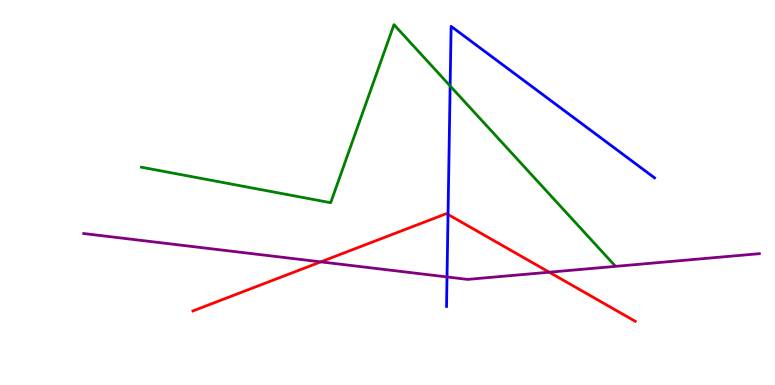[{'lines': ['blue', 'red'], 'intersections': [{'x': 5.78, 'y': 4.43}]}, {'lines': ['green', 'red'], 'intersections': []}, {'lines': ['purple', 'red'], 'intersections': [{'x': 4.14, 'y': 3.2}, {'x': 7.09, 'y': 2.93}]}, {'lines': ['blue', 'green'], 'intersections': [{'x': 5.81, 'y': 7.77}]}, {'lines': ['blue', 'purple'], 'intersections': [{'x': 5.77, 'y': 2.81}]}, {'lines': ['green', 'purple'], 'intersections': []}]